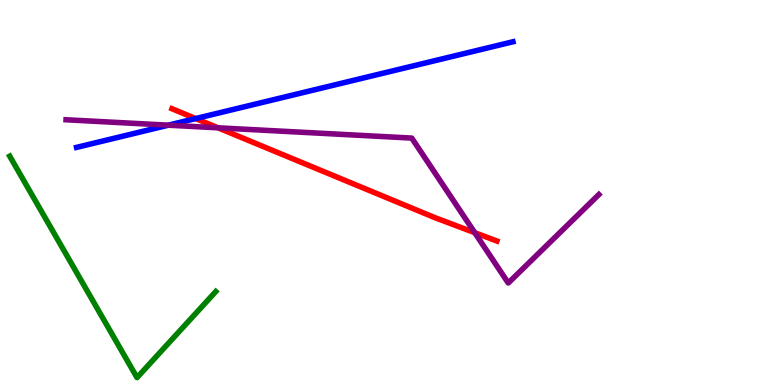[{'lines': ['blue', 'red'], 'intersections': [{'x': 2.52, 'y': 6.92}]}, {'lines': ['green', 'red'], 'intersections': []}, {'lines': ['purple', 'red'], 'intersections': [{'x': 2.81, 'y': 6.68}, {'x': 6.13, 'y': 3.96}]}, {'lines': ['blue', 'green'], 'intersections': []}, {'lines': ['blue', 'purple'], 'intersections': [{'x': 2.17, 'y': 6.75}]}, {'lines': ['green', 'purple'], 'intersections': []}]